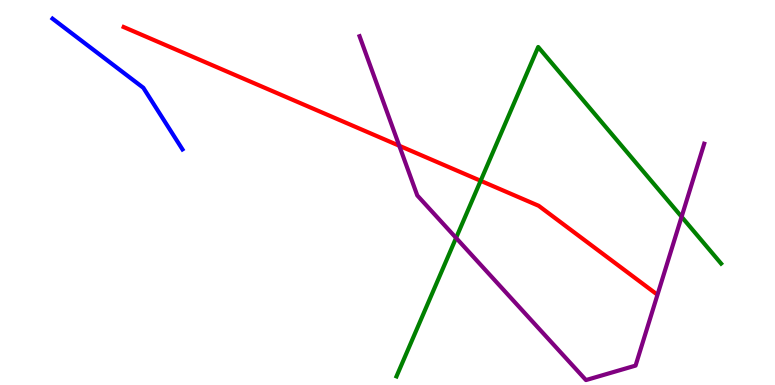[{'lines': ['blue', 'red'], 'intersections': []}, {'lines': ['green', 'red'], 'intersections': [{'x': 6.2, 'y': 5.3}]}, {'lines': ['purple', 'red'], 'intersections': [{'x': 5.15, 'y': 6.21}]}, {'lines': ['blue', 'green'], 'intersections': []}, {'lines': ['blue', 'purple'], 'intersections': []}, {'lines': ['green', 'purple'], 'intersections': [{'x': 5.88, 'y': 3.82}, {'x': 8.79, 'y': 4.37}]}]